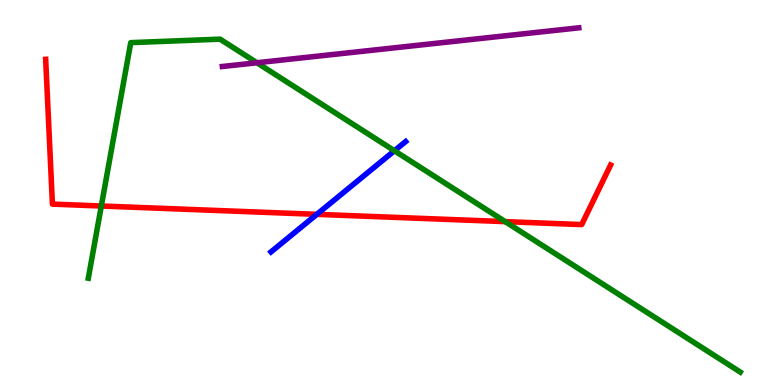[{'lines': ['blue', 'red'], 'intersections': [{'x': 4.09, 'y': 4.43}]}, {'lines': ['green', 'red'], 'intersections': [{'x': 1.31, 'y': 4.65}, {'x': 6.52, 'y': 4.24}]}, {'lines': ['purple', 'red'], 'intersections': []}, {'lines': ['blue', 'green'], 'intersections': [{'x': 5.09, 'y': 6.08}]}, {'lines': ['blue', 'purple'], 'intersections': []}, {'lines': ['green', 'purple'], 'intersections': [{'x': 3.32, 'y': 8.37}]}]